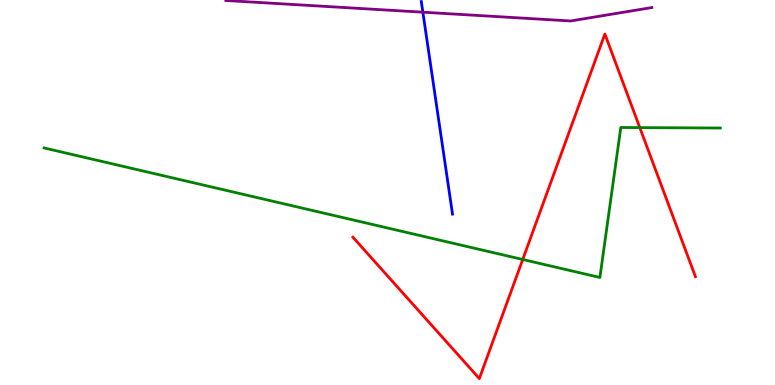[{'lines': ['blue', 'red'], 'intersections': []}, {'lines': ['green', 'red'], 'intersections': [{'x': 6.74, 'y': 3.26}, {'x': 8.26, 'y': 6.69}]}, {'lines': ['purple', 'red'], 'intersections': []}, {'lines': ['blue', 'green'], 'intersections': []}, {'lines': ['blue', 'purple'], 'intersections': [{'x': 5.46, 'y': 9.68}]}, {'lines': ['green', 'purple'], 'intersections': []}]